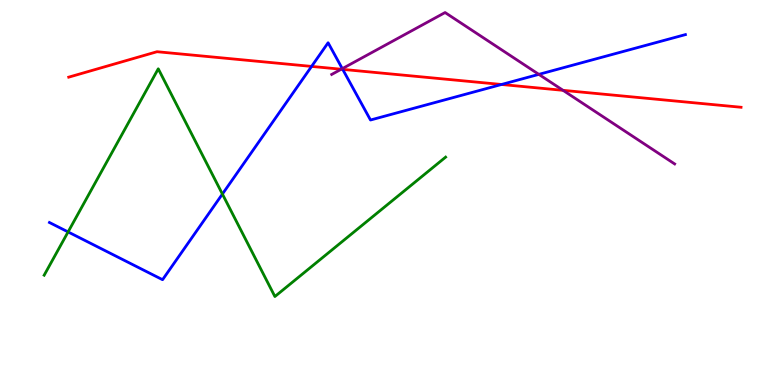[{'lines': ['blue', 'red'], 'intersections': [{'x': 4.02, 'y': 8.27}, {'x': 4.42, 'y': 8.2}, {'x': 6.47, 'y': 7.81}]}, {'lines': ['green', 'red'], 'intersections': []}, {'lines': ['purple', 'red'], 'intersections': [{'x': 4.4, 'y': 8.2}, {'x': 7.27, 'y': 7.65}]}, {'lines': ['blue', 'green'], 'intersections': [{'x': 0.879, 'y': 3.98}, {'x': 2.87, 'y': 4.96}]}, {'lines': ['blue', 'purple'], 'intersections': [{'x': 4.42, 'y': 8.22}, {'x': 6.95, 'y': 8.07}]}, {'lines': ['green', 'purple'], 'intersections': []}]